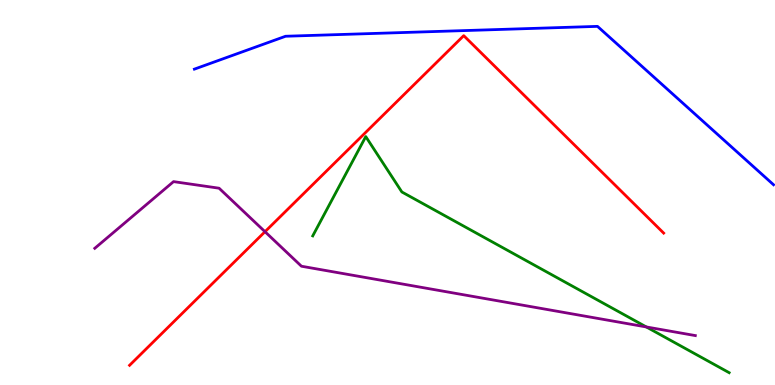[{'lines': ['blue', 'red'], 'intersections': []}, {'lines': ['green', 'red'], 'intersections': []}, {'lines': ['purple', 'red'], 'intersections': [{'x': 3.42, 'y': 3.98}]}, {'lines': ['blue', 'green'], 'intersections': []}, {'lines': ['blue', 'purple'], 'intersections': []}, {'lines': ['green', 'purple'], 'intersections': [{'x': 8.34, 'y': 1.51}]}]